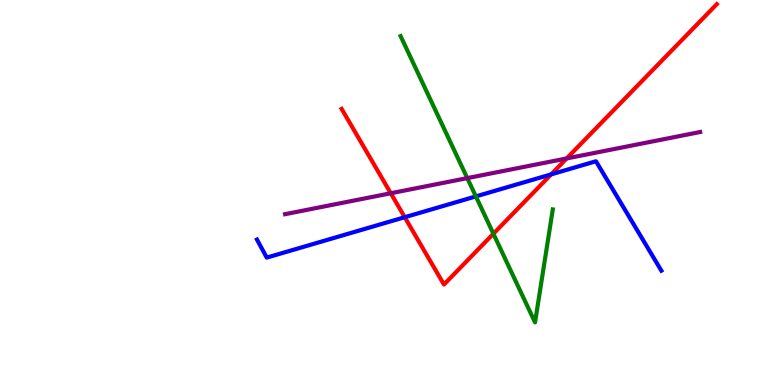[{'lines': ['blue', 'red'], 'intersections': [{'x': 5.22, 'y': 4.36}, {'x': 7.11, 'y': 5.47}]}, {'lines': ['green', 'red'], 'intersections': [{'x': 6.37, 'y': 3.93}]}, {'lines': ['purple', 'red'], 'intersections': [{'x': 5.04, 'y': 4.98}, {'x': 7.31, 'y': 5.88}]}, {'lines': ['blue', 'green'], 'intersections': [{'x': 6.14, 'y': 4.9}]}, {'lines': ['blue', 'purple'], 'intersections': []}, {'lines': ['green', 'purple'], 'intersections': [{'x': 6.03, 'y': 5.37}]}]